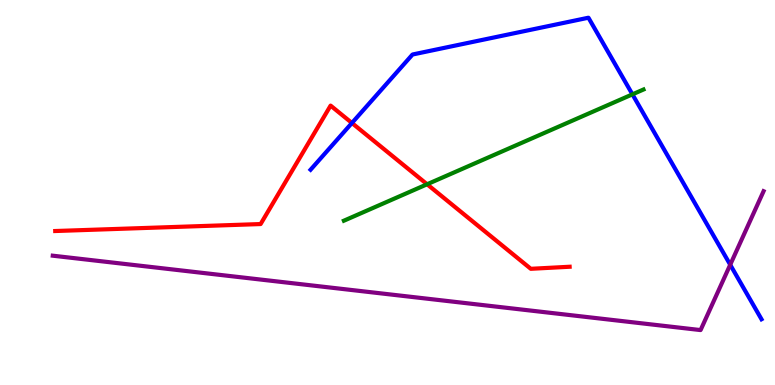[{'lines': ['blue', 'red'], 'intersections': [{'x': 4.54, 'y': 6.81}]}, {'lines': ['green', 'red'], 'intersections': [{'x': 5.51, 'y': 5.21}]}, {'lines': ['purple', 'red'], 'intersections': []}, {'lines': ['blue', 'green'], 'intersections': [{'x': 8.16, 'y': 7.55}]}, {'lines': ['blue', 'purple'], 'intersections': [{'x': 9.42, 'y': 3.12}]}, {'lines': ['green', 'purple'], 'intersections': []}]